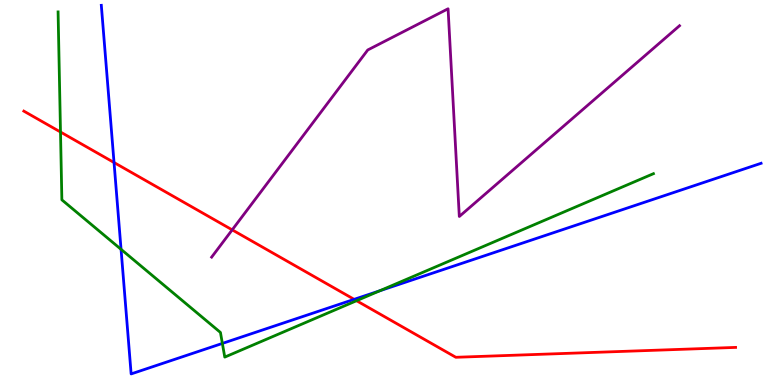[{'lines': ['blue', 'red'], 'intersections': [{'x': 1.47, 'y': 5.78}, {'x': 4.57, 'y': 2.22}]}, {'lines': ['green', 'red'], 'intersections': [{'x': 0.781, 'y': 6.57}, {'x': 4.6, 'y': 2.19}]}, {'lines': ['purple', 'red'], 'intersections': [{'x': 3.0, 'y': 4.03}]}, {'lines': ['blue', 'green'], 'intersections': [{'x': 1.56, 'y': 3.52}, {'x': 2.87, 'y': 1.08}, {'x': 4.9, 'y': 2.45}]}, {'lines': ['blue', 'purple'], 'intersections': []}, {'lines': ['green', 'purple'], 'intersections': []}]